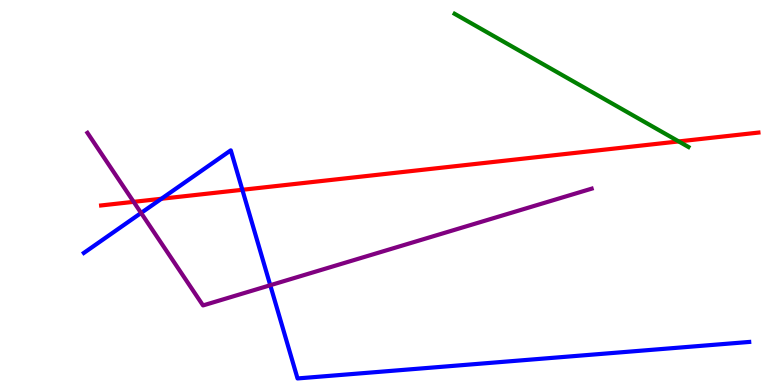[{'lines': ['blue', 'red'], 'intersections': [{'x': 2.08, 'y': 4.84}, {'x': 3.13, 'y': 5.07}]}, {'lines': ['green', 'red'], 'intersections': [{'x': 8.76, 'y': 6.33}]}, {'lines': ['purple', 'red'], 'intersections': [{'x': 1.72, 'y': 4.76}]}, {'lines': ['blue', 'green'], 'intersections': []}, {'lines': ['blue', 'purple'], 'intersections': [{'x': 1.82, 'y': 4.47}, {'x': 3.49, 'y': 2.59}]}, {'lines': ['green', 'purple'], 'intersections': []}]